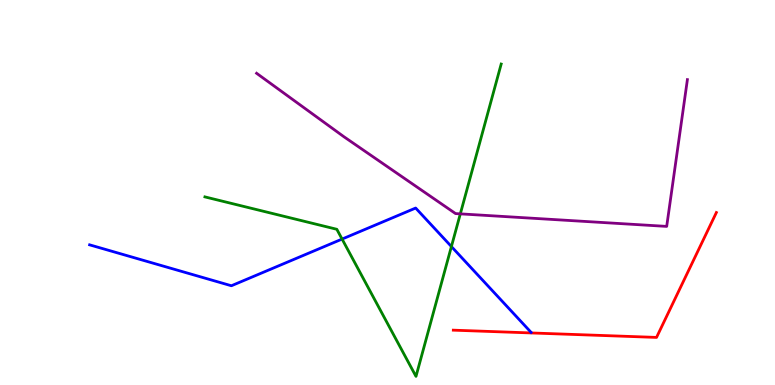[{'lines': ['blue', 'red'], 'intersections': []}, {'lines': ['green', 'red'], 'intersections': []}, {'lines': ['purple', 'red'], 'intersections': []}, {'lines': ['blue', 'green'], 'intersections': [{'x': 4.41, 'y': 3.79}, {'x': 5.82, 'y': 3.6}]}, {'lines': ['blue', 'purple'], 'intersections': []}, {'lines': ['green', 'purple'], 'intersections': [{'x': 5.94, 'y': 4.45}]}]